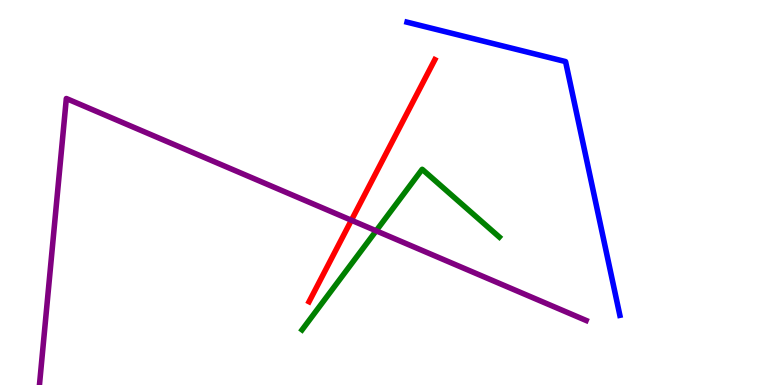[{'lines': ['blue', 'red'], 'intersections': []}, {'lines': ['green', 'red'], 'intersections': []}, {'lines': ['purple', 'red'], 'intersections': [{'x': 4.53, 'y': 4.28}]}, {'lines': ['blue', 'green'], 'intersections': []}, {'lines': ['blue', 'purple'], 'intersections': []}, {'lines': ['green', 'purple'], 'intersections': [{'x': 4.85, 'y': 4.0}]}]